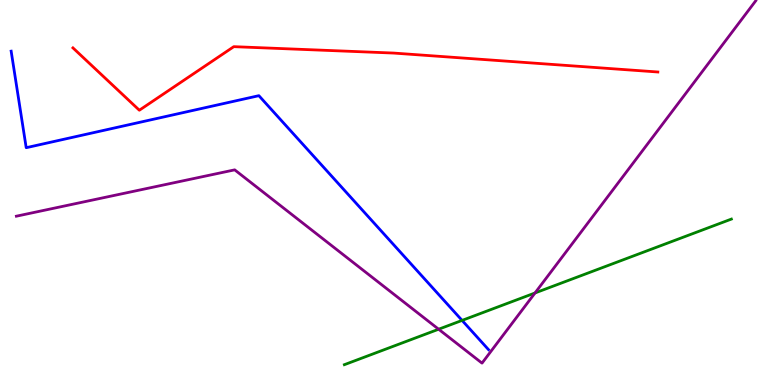[{'lines': ['blue', 'red'], 'intersections': []}, {'lines': ['green', 'red'], 'intersections': []}, {'lines': ['purple', 'red'], 'intersections': []}, {'lines': ['blue', 'green'], 'intersections': [{'x': 5.96, 'y': 1.68}]}, {'lines': ['blue', 'purple'], 'intersections': []}, {'lines': ['green', 'purple'], 'intersections': [{'x': 5.66, 'y': 1.45}, {'x': 6.9, 'y': 2.39}]}]